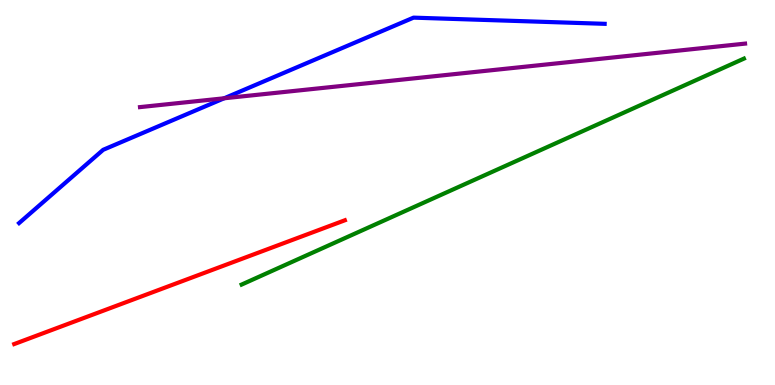[{'lines': ['blue', 'red'], 'intersections': []}, {'lines': ['green', 'red'], 'intersections': []}, {'lines': ['purple', 'red'], 'intersections': []}, {'lines': ['blue', 'green'], 'intersections': []}, {'lines': ['blue', 'purple'], 'intersections': [{'x': 2.89, 'y': 7.45}]}, {'lines': ['green', 'purple'], 'intersections': []}]